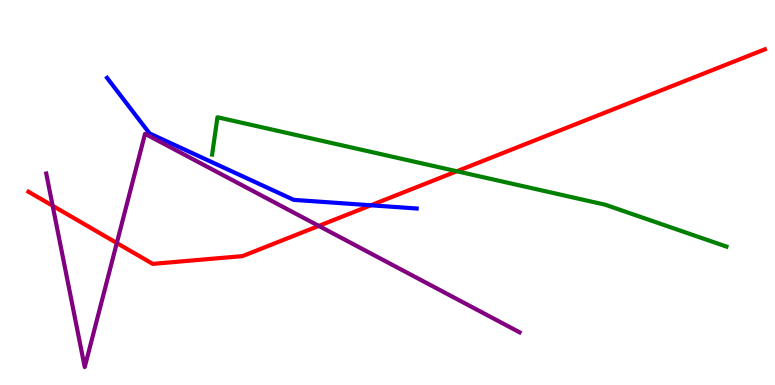[{'lines': ['blue', 'red'], 'intersections': [{'x': 4.79, 'y': 4.67}]}, {'lines': ['green', 'red'], 'intersections': [{'x': 5.89, 'y': 5.55}]}, {'lines': ['purple', 'red'], 'intersections': [{'x': 0.679, 'y': 4.66}, {'x': 1.51, 'y': 3.69}, {'x': 4.11, 'y': 4.13}]}, {'lines': ['blue', 'green'], 'intersections': []}, {'lines': ['blue', 'purple'], 'intersections': []}, {'lines': ['green', 'purple'], 'intersections': []}]